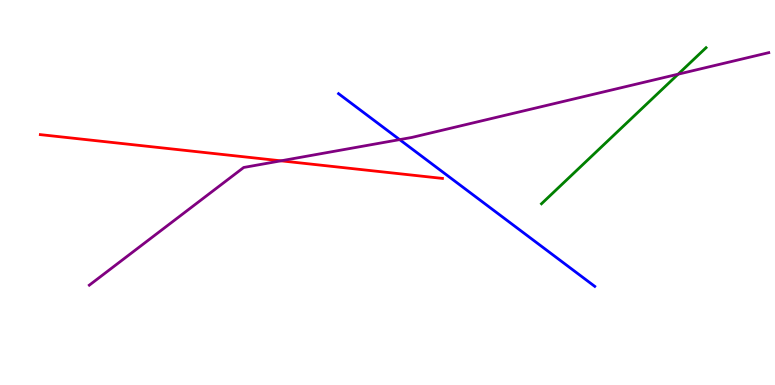[{'lines': ['blue', 'red'], 'intersections': []}, {'lines': ['green', 'red'], 'intersections': []}, {'lines': ['purple', 'red'], 'intersections': [{'x': 3.62, 'y': 5.82}]}, {'lines': ['blue', 'green'], 'intersections': []}, {'lines': ['blue', 'purple'], 'intersections': [{'x': 5.16, 'y': 6.37}]}, {'lines': ['green', 'purple'], 'intersections': [{'x': 8.75, 'y': 8.07}]}]